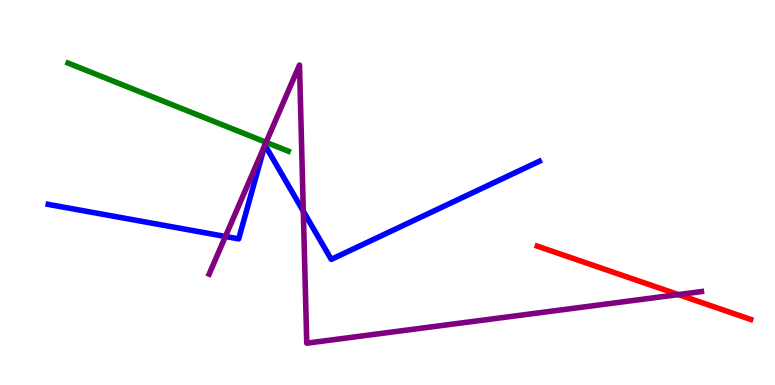[{'lines': ['blue', 'red'], 'intersections': []}, {'lines': ['green', 'red'], 'intersections': []}, {'lines': ['purple', 'red'], 'intersections': [{'x': 8.75, 'y': 2.35}]}, {'lines': ['blue', 'green'], 'intersections': []}, {'lines': ['blue', 'purple'], 'intersections': [{'x': 2.91, 'y': 3.86}, {'x': 3.41, 'y': 6.21}, {'x': 3.42, 'y': 6.23}, {'x': 3.91, 'y': 4.51}]}, {'lines': ['green', 'purple'], 'intersections': [{'x': 3.43, 'y': 6.3}]}]